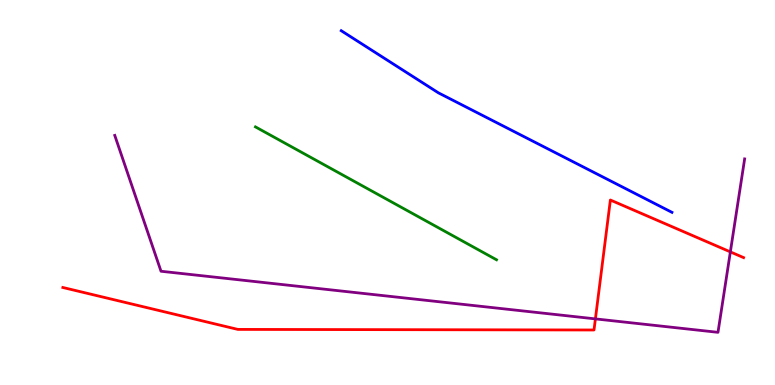[{'lines': ['blue', 'red'], 'intersections': []}, {'lines': ['green', 'red'], 'intersections': []}, {'lines': ['purple', 'red'], 'intersections': [{'x': 7.68, 'y': 1.72}, {'x': 9.42, 'y': 3.46}]}, {'lines': ['blue', 'green'], 'intersections': []}, {'lines': ['blue', 'purple'], 'intersections': []}, {'lines': ['green', 'purple'], 'intersections': []}]